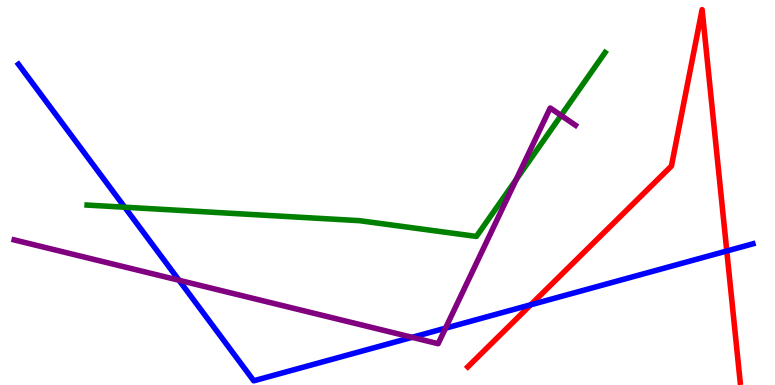[{'lines': ['blue', 'red'], 'intersections': [{'x': 6.85, 'y': 2.08}, {'x': 9.38, 'y': 3.48}]}, {'lines': ['green', 'red'], 'intersections': []}, {'lines': ['purple', 'red'], 'intersections': []}, {'lines': ['blue', 'green'], 'intersections': [{'x': 1.61, 'y': 4.62}]}, {'lines': ['blue', 'purple'], 'intersections': [{'x': 2.31, 'y': 2.72}, {'x': 5.32, 'y': 1.24}, {'x': 5.75, 'y': 1.48}]}, {'lines': ['green', 'purple'], 'intersections': [{'x': 6.66, 'y': 5.33}, {'x': 7.24, 'y': 7.0}]}]